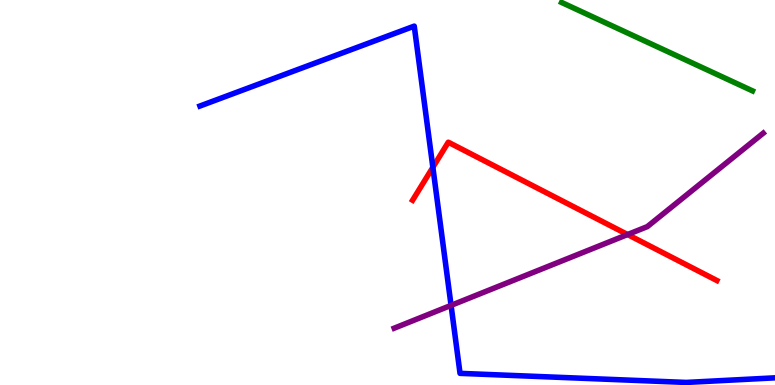[{'lines': ['blue', 'red'], 'intersections': [{'x': 5.59, 'y': 5.65}]}, {'lines': ['green', 'red'], 'intersections': []}, {'lines': ['purple', 'red'], 'intersections': [{'x': 8.1, 'y': 3.91}]}, {'lines': ['blue', 'green'], 'intersections': []}, {'lines': ['blue', 'purple'], 'intersections': [{'x': 5.82, 'y': 2.07}]}, {'lines': ['green', 'purple'], 'intersections': []}]